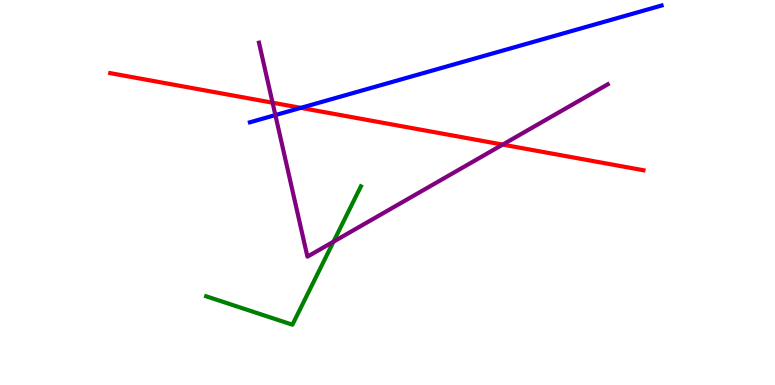[{'lines': ['blue', 'red'], 'intersections': [{'x': 3.88, 'y': 7.2}]}, {'lines': ['green', 'red'], 'intersections': []}, {'lines': ['purple', 'red'], 'intersections': [{'x': 3.52, 'y': 7.33}, {'x': 6.49, 'y': 6.24}]}, {'lines': ['blue', 'green'], 'intersections': []}, {'lines': ['blue', 'purple'], 'intersections': [{'x': 3.55, 'y': 7.01}]}, {'lines': ['green', 'purple'], 'intersections': [{'x': 4.3, 'y': 3.72}]}]